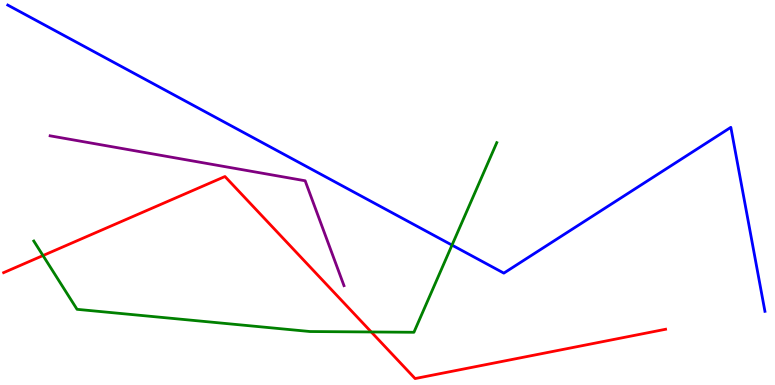[{'lines': ['blue', 'red'], 'intersections': []}, {'lines': ['green', 'red'], 'intersections': [{'x': 0.555, 'y': 3.36}, {'x': 4.79, 'y': 1.38}]}, {'lines': ['purple', 'red'], 'intersections': []}, {'lines': ['blue', 'green'], 'intersections': [{'x': 5.83, 'y': 3.63}]}, {'lines': ['blue', 'purple'], 'intersections': []}, {'lines': ['green', 'purple'], 'intersections': []}]